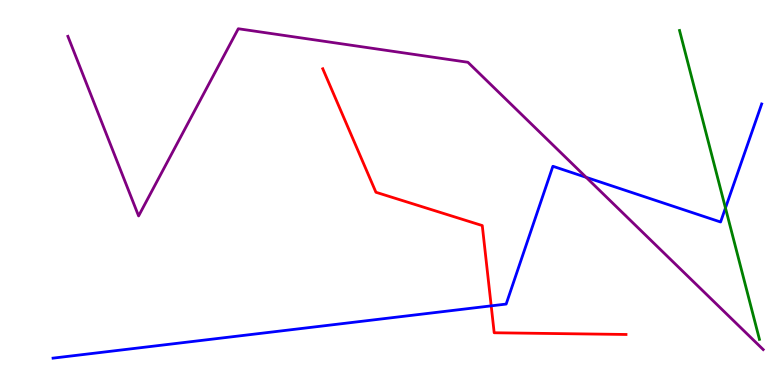[{'lines': ['blue', 'red'], 'intersections': [{'x': 6.34, 'y': 2.06}]}, {'lines': ['green', 'red'], 'intersections': []}, {'lines': ['purple', 'red'], 'intersections': []}, {'lines': ['blue', 'green'], 'intersections': [{'x': 9.36, 'y': 4.6}]}, {'lines': ['blue', 'purple'], 'intersections': [{'x': 7.56, 'y': 5.39}]}, {'lines': ['green', 'purple'], 'intersections': []}]